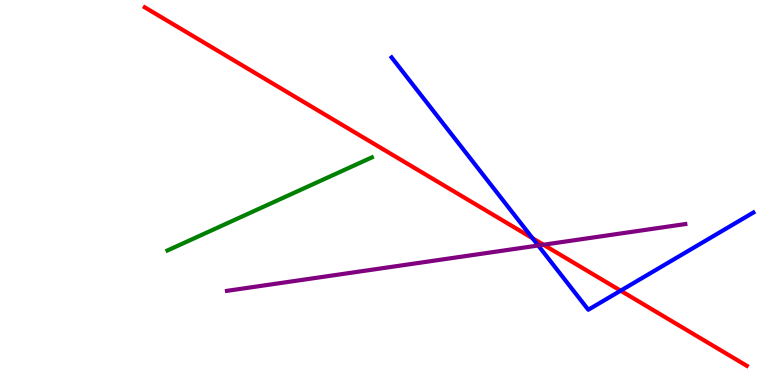[{'lines': ['blue', 'red'], 'intersections': [{'x': 6.87, 'y': 3.81}, {'x': 8.01, 'y': 2.45}]}, {'lines': ['green', 'red'], 'intersections': []}, {'lines': ['purple', 'red'], 'intersections': [{'x': 7.01, 'y': 3.64}]}, {'lines': ['blue', 'green'], 'intersections': []}, {'lines': ['blue', 'purple'], 'intersections': [{'x': 6.94, 'y': 3.62}]}, {'lines': ['green', 'purple'], 'intersections': []}]